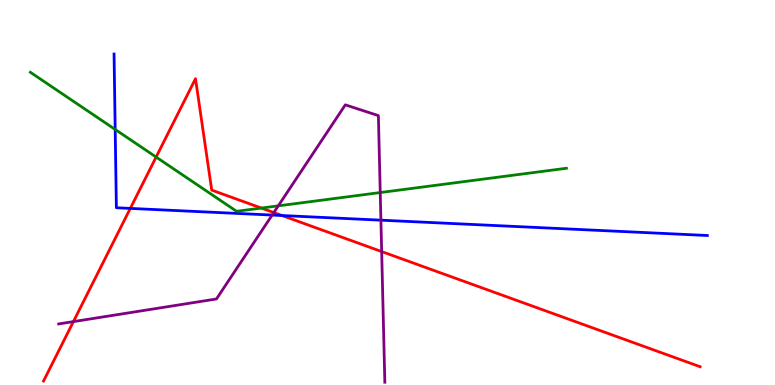[{'lines': ['blue', 'red'], 'intersections': [{'x': 1.68, 'y': 4.59}, {'x': 3.64, 'y': 4.4}]}, {'lines': ['green', 'red'], 'intersections': [{'x': 2.01, 'y': 5.92}, {'x': 3.37, 'y': 4.6}]}, {'lines': ['purple', 'red'], 'intersections': [{'x': 0.947, 'y': 1.65}, {'x': 3.53, 'y': 4.48}, {'x': 4.92, 'y': 3.47}]}, {'lines': ['blue', 'green'], 'intersections': [{'x': 1.49, 'y': 6.64}]}, {'lines': ['blue', 'purple'], 'intersections': [{'x': 3.51, 'y': 4.41}, {'x': 4.91, 'y': 4.28}]}, {'lines': ['green', 'purple'], 'intersections': [{'x': 3.59, 'y': 4.65}, {'x': 4.91, 'y': 5.0}]}]